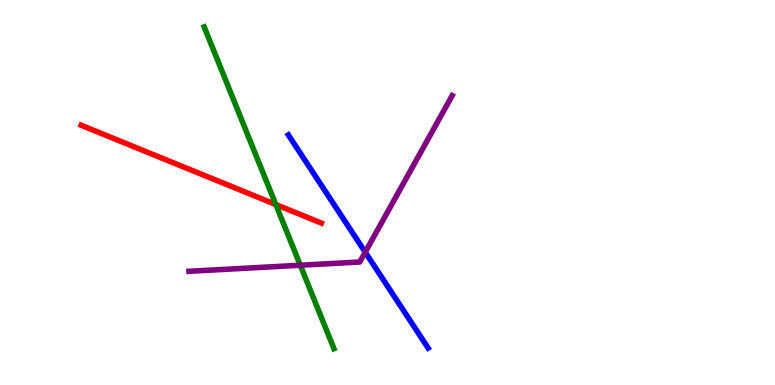[{'lines': ['blue', 'red'], 'intersections': []}, {'lines': ['green', 'red'], 'intersections': [{'x': 3.56, 'y': 4.69}]}, {'lines': ['purple', 'red'], 'intersections': []}, {'lines': ['blue', 'green'], 'intersections': []}, {'lines': ['blue', 'purple'], 'intersections': [{'x': 4.71, 'y': 3.45}]}, {'lines': ['green', 'purple'], 'intersections': [{'x': 3.88, 'y': 3.11}]}]